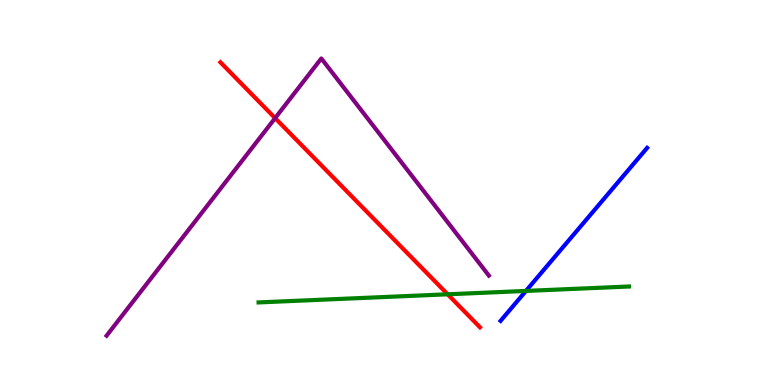[{'lines': ['blue', 'red'], 'intersections': []}, {'lines': ['green', 'red'], 'intersections': [{'x': 5.78, 'y': 2.36}]}, {'lines': ['purple', 'red'], 'intersections': [{'x': 3.55, 'y': 6.93}]}, {'lines': ['blue', 'green'], 'intersections': [{'x': 6.79, 'y': 2.44}]}, {'lines': ['blue', 'purple'], 'intersections': []}, {'lines': ['green', 'purple'], 'intersections': []}]